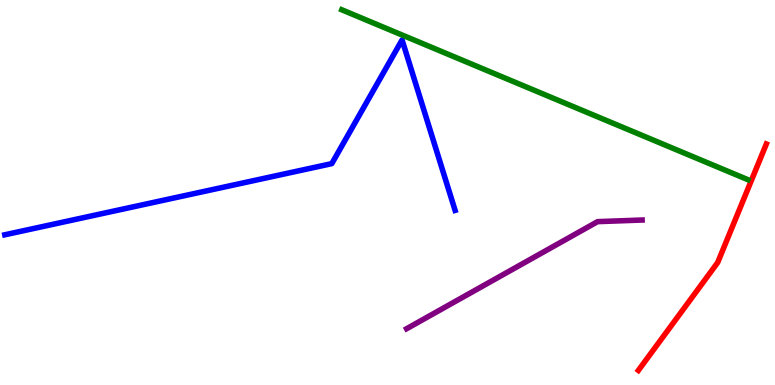[{'lines': ['blue', 'red'], 'intersections': []}, {'lines': ['green', 'red'], 'intersections': []}, {'lines': ['purple', 'red'], 'intersections': []}, {'lines': ['blue', 'green'], 'intersections': []}, {'lines': ['blue', 'purple'], 'intersections': []}, {'lines': ['green', 'purple'], 'intersections': []}]